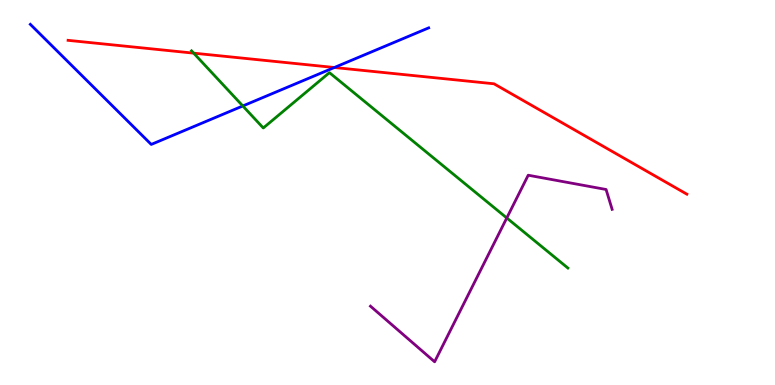[{'lines': ['blue', 'red'], 'intersections': [{'x': 4.31, 'y': 8.25}]}, {'lines': ['green', 'red'], 'intersections': [{'x': 2.5, 'y': 8.62}]}, {'lines': ['purple', 'red'], 'intersections': []}, {'lines': ['blue', 'green'], 'intersections': [{'x': 3.13, 'y': 7.25}]}, {'lines': ['blue', 'purple'], 'intersections': []}, {'lines': ['green', 'purple'], 'intersections': [{'x': 6.54, 'y': 4.34}]}]